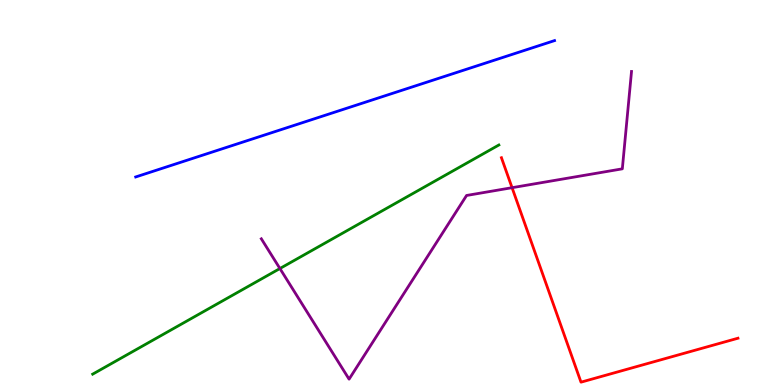[{'lines': ['blue', 'red'], 'intersections': []}, {'lines': ['green', 'red'], 'intersections': []}, {'lines': ['purple', 'red'], 'intersections': [{'x': 6.61, 'y': 5.12}]}, {'lines': ['blue', 'green'], 'intersections': []}, {'lines': ['blue', 'purple'], 'intersections': []}, {'lines': ['green', 'purple'], 'intersections': [{'x': 3.61, 'y': 3.03}]}]